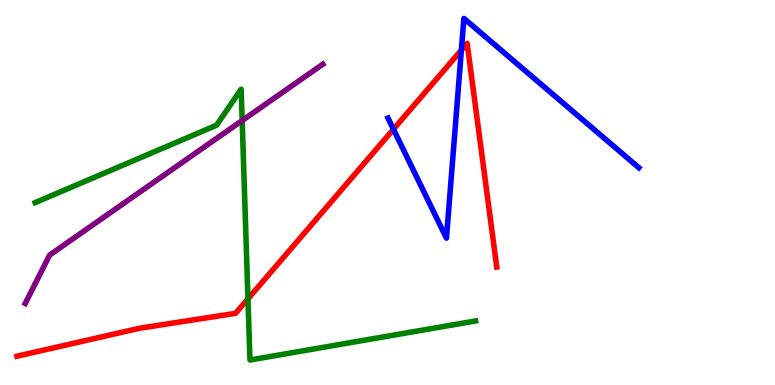[{'lines': ['blue', 'red'], 'intersections': [{'x': 5.08, 'y': 6.64}, {'x': 5.95, 'y': 8.7}]}, {'lines': ['green', 'red'], 'intersections': [{'x': 3.2, 'y': 2.24}]}, {'lines': ['purple', 'red'], 'intersections': []}, {'lines': ['blue', 'green'], 'intersections': []}, {'lines': ['blue', 'purple'], 'intersections': []}, {'lines': ['green', 'purple'], 'intersections': [{'x': 3.12, 'y': 6.87}]}]